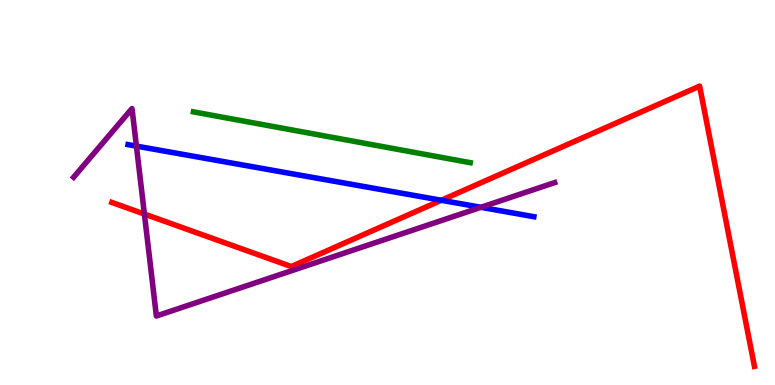[{'lines': ['blue', 'red'], 'intersections': [{'x': 5.69, 'y': 4.8}]}, {'lines': ['green', 'red'], 'intersections': []}, {'lines': ['purple', 'red'], 'intersections': [{'x': 1.86, 'y': 4.44}]}, {'lines': ['blue', 'green'], 'intersections': []}, {'lines': ['blue', 'purple'], 'intersections': [{'x': 1.76, 'y': 6.2}, {'x': 6.21, 'y': 4.62}]}, {'lines': ['green', 'purple'], 'intersections': []}]